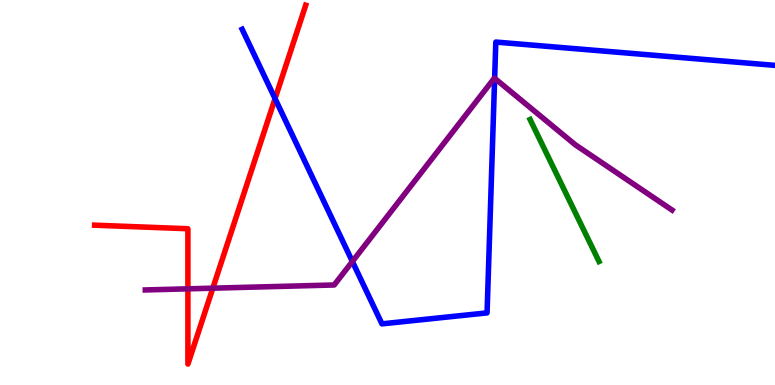[{'lines': ['blue', 'red'], 'intersections': [{'x': 3.55, 'y': 7.44}]}, {'lines': ['green', 'red'], 'intersections': []}, {'lines': ['purple', 'red'], 'intersections': [{'x': 2.42, 'y': 2.5}, {'x': 2.75, 'y': 2.51}]}, {'lines': ['blue', 'green'], 'intersections': []}, {'lines': ['blue', 'purple'], 'intersections': [{'x': 4.55, 'y': 3.21}, {'x': 6.38, 'y': 7.97}]}, {'lines': ['green', 'purple'], 'intersections': []}]